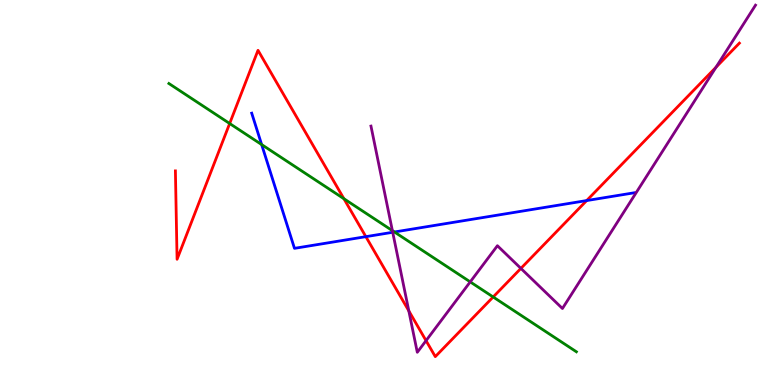[{'lines': ['blue', 'red'], 'intersections': [{'x': 4.72, 'y': 3.85}, {'x': 7.57, 'y': 4.79}]}, {'lines': ['green', 'red'], 'intersections': [{'x': 2.96, 'y': 6.79}, {'x': 4.44, 'y': 4.84}, {'x': 6.36, 'y': 2.29}]}, {'lines': ['purple', 'red'], 'intersections': [{'x': 5.27, 'y': 1.93}, {'x': 5.5, 'y': 1.15}, {'x': 6.72, 'y': 3.03}, {'x': 9.24, 'y': 8.25}]}, {'lines': ['blue', 'green'], 'intersections': [{'x': 3.38, 'y': 6.24}, {'x': 5.09, 'y': 3.97}]}, {'lines': ['blue', 'purple'], 'intersections': [{'x': 5.07, 'y': 3.97}]}, {'lines': ['green', 'purple'], 'intersections': [{'x': 5.06, 'y': 4.01}, {'x': 6.07, 'y': 2.68}]}]